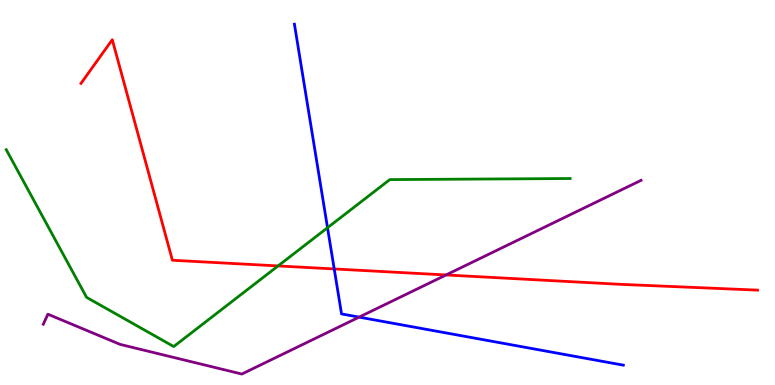[{'lines': ['blue', 'red'], 'intersections': [{'x': 4.31, 'y': 3.01}]}, {'lines': ['green', 'red'], 'intersections': [{'x': 3.59, 'y': 3.09}]}, {'lines': ['purple', 'red'], 'intersections': [{'x': 5.76, 'y': 2.86}]}, {'lines': ['blue', 'green'], 'intersections': [{'x': 4.23, 'y': 4.09}]}, {'lines': ['blue', 'purple'], 'intersections': [{'x': 4.63, 'y': 1.76}]}, {'lines': ['green', 'purple'], 'intersections': []}]